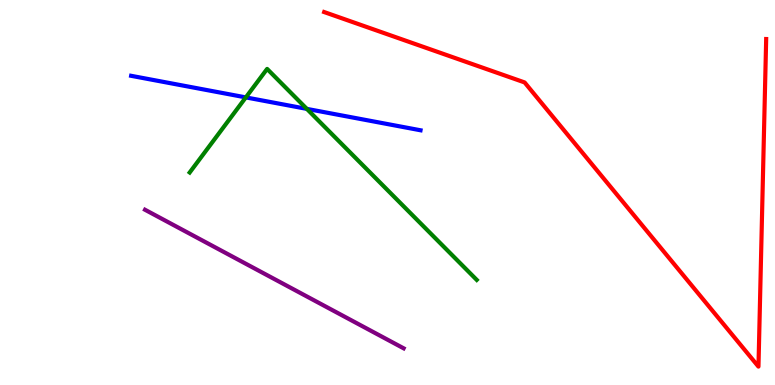[{'lines': ['blue', 'red'], 'intersections': []}, {'lines': ['green', 'red'], 'intersections': []}, {'lines': ['purple', 'red'], 'intersections': []}, {'lines': ['blue', 'green'], 'intersections': [{'x': 3.17, 'y': 7.47}, {'x': 3.96, 'y': 7.17}]}, {'lines': ['blue', 'purple'], 'intersections': []}, {'lines': ['green', 'purple'], 'intersections': []}]